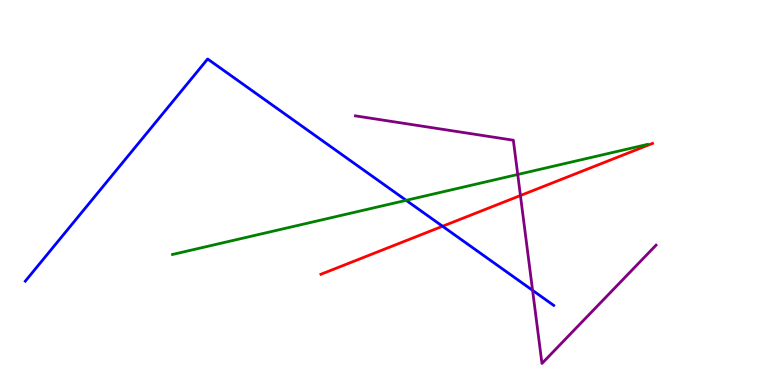[{'lines': ['blue', 'red'], 'intersections': [{'x': 5.71, 'y': 4.12}]}, {'lines': ['green', 'red'], 'intersections': []}, {'lines': ['purple', 'red'], 'intersections': [{'x': 6.72, 'y': 4.92}]}, {'lines': ['blue', 'green'], 'intersections': [{'x': 5.24, 'y': 4.8}]}, {'lines': ['blue', 'purple'], 'intersections': [{'x': 6.87, 'y': 2.46}]}, {'lines': ['green', 'purple'], 'intersections': [{'x': 6.68, 'y': 5.47}]}]